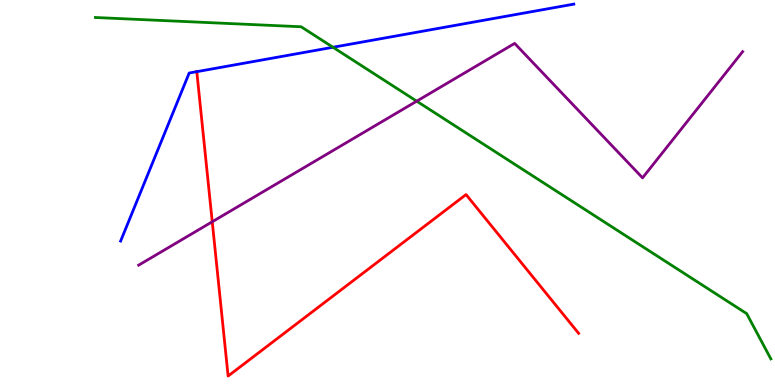[{'lines': ['blue', 'red'], 'intersections': [{'x': 2.54, 'y': 8.14}]}, {'lines': ['green', 'red'], 'intersections': []}, {'lines': ['purple', 'red'], 'intersections': [{'x': 2.74, 'y': 4.24}]}, {'lines': ['blue', 'green'], 'intersections': [{'x': 4.3, 'y': 8.77}]}, {'lines': ['blue', 'purple'], 'intersections': []}, {'lines': ['green', 'purple'], 'intersections': [{'x': 5.38, 'y': 7.37}]}]